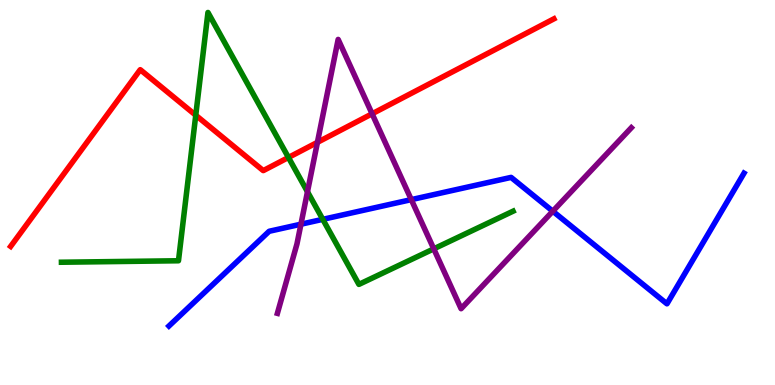[{'lines': ['blue', 'red'], 'intersections': []}, {'lines': ['green', 'red'], 'intersections': [{'x': 2.53, 'y': 7.01}, {'x': 3.72, 'y': 5.91}]}, {'lines': ['purple', 'red'], 'intersections': [{'x': 4.1, 'y': 6.3}, {'x': 4.8, 'y': 7.04}]}, {'lines': ['blue', 'green'], 'intersections': [{'x': 4.17, 'y': 4.3}]}, {'lines': ['blue', 'purple'], 'intersections': [{'x': 3.88, 'y': 4.18}, {'x': 5.31, 'y': 4.81}, {'x': 7.13, 'y': 4.51}]}, {'lines': ['green', 'purple'], 'intersections': [{'x': 3.97, 'y': 5.02}, {'x': 5.6, 'y': 3.54}]}]